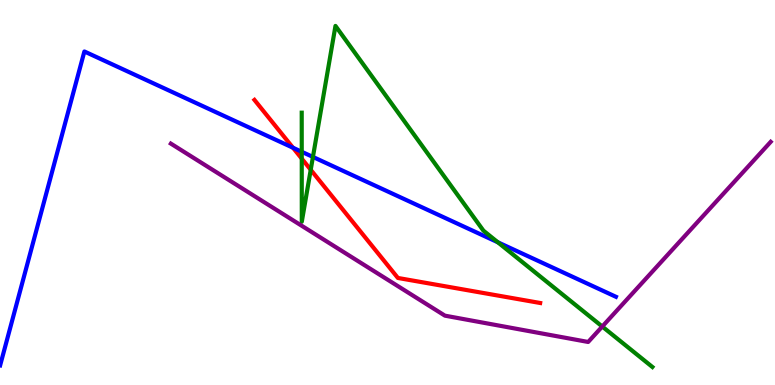[{'lines': ['blue', 'red'], 'intersections': [{'x': 3.78, 'y': 6.16}]}, {'lines': ['green', 'red'], 'intersections': [{'x': 3.89, 'y': 5.88}, {'x': 4.01, 'y': 5.59}]}, {'lines': ['purple', 'red'], 'intersections': []}, {'lines': ['blue', 'green'], 'intersections': [{'x': 3.89, 'y': 6.06}, {'x': 4.04, 'y': 5.92}, {'x': 6.42, 'y': 3.71}]}, {'lines': ['blue', 'purple'], 'intersections': []}, {'lines': ['green', 'purple'], 'intersections': [{'x': 7.77, 'y': 1.52}]}]